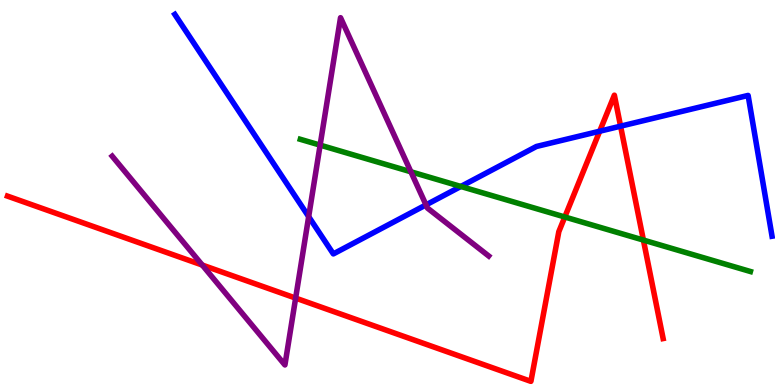[{'lines': ['blue', 'red'], 'intersections': [{'x': 7.74, 'y': 6.59}, {'x': 8.01, 'y': 6.72}]}, {'lines': ['green', 'red'], 'intersections': [{'x': 7.29, 'y': 4.36}, {'x': 8.3, 'y': 3.76}]}, {'lines': ['purple', 'red'], 'intersections': [{'x': 2.61, 'y': 3.12}, {'x': 3.81, 'y': 2.26}]}, {'lines': ['blue', 'green'], 'intersections': [{'x': 5.95, 'y': 5.16}]}, {'lines': ['blue', 'purple'], 'intersections': [{'x': 3.98, 'y': 4.37}, {'x': 5.5, 'y': 4.68}]}, {'lines': ['green', 'purple'], 'intersections': [{'x': 4.13, 'y': 6.23}, {'x': 5.3, 'y': 5.54}]}]